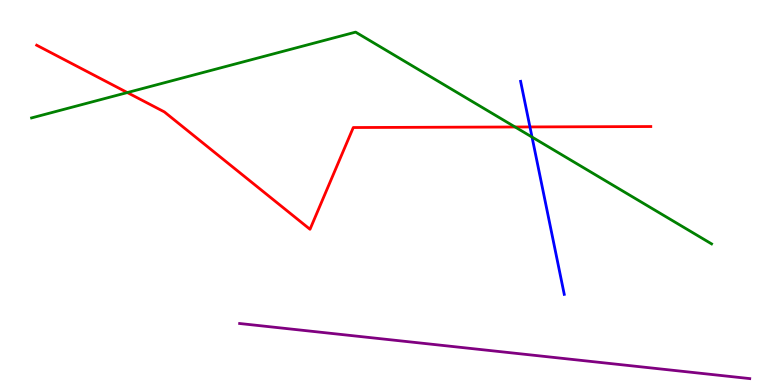[{'lines': ['blue', 'red'], 'intersections': [{'x': 6.84, 'y': 6.7}]}, {'lines': ['green', 'red'], 'intersections': [{'x': 1.64, 'y': 7.6}, {'x': 6.65, 'y': 6.7}]}, {'lines': ['purple', 'red'], 'intersections': []}, {'lines': ['blue', 'green'], 'intersections': [{'x': 6.86, 'y': 6.44}]}, {'lines': ['blue', 'purple'], 'intersections': []}, {'lines': ['green', 'purple'], 'intersections': []}]